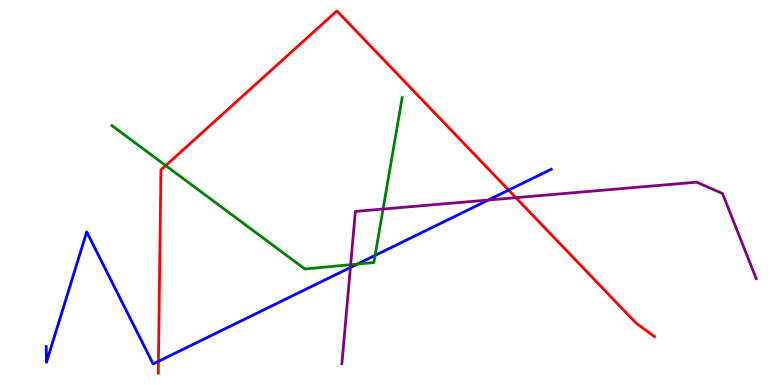[{'lines': ['blue', 'red'], 'intersections': [{'x': 2.04, 'y': 0.614}, {'x': 6.56, 'y': 5.06}]}, {'lines': ['green', 'red'], 'intersections': [{'x': 2.14, 'y': 5.7}]}, {'lines': ['purple', 'red'], 'intersections': [{'x': 6.66, 'y': 4.87}]}, {'lines': ['blue', 'green'], 'intersections': [{'x': 4.61, 'y': 3.14}, {'x': 4.84, 'y': 3.37}]}, {'lines': ['blue', 'purple'], 'intersections': [{'x': 4.52, 'y': 3.05}, {'x': 6.3, 'y': 4.8}]}, {'lines': ['green', 'purple'], 'intersections': [{'x': 4.52, 'y': 3.12}, {'x': 4.94, 'y': 4.57}]}]